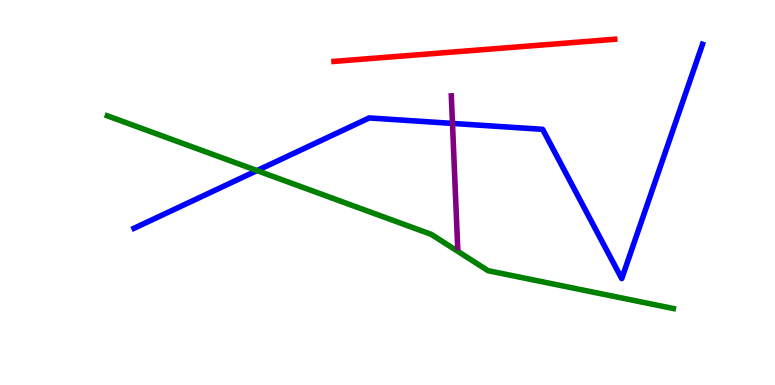[{'lines': ['blue', 'red'], 'intersections': []}, {'lines': ['green', 'red'], 'intersections': []}, {'lines': ['purple', 'red'], 'intersections': []}, {'lines': ['blue', 'green'], 'intersections': [{'x': 3.32, 'y': 5.57}]}, {'lines': ['blue', 'purple'], 'intersections': [{'x': 5.84, 'y': 6.79}]}, {'lines': ['green', 'purple'], 'intersections': []}]